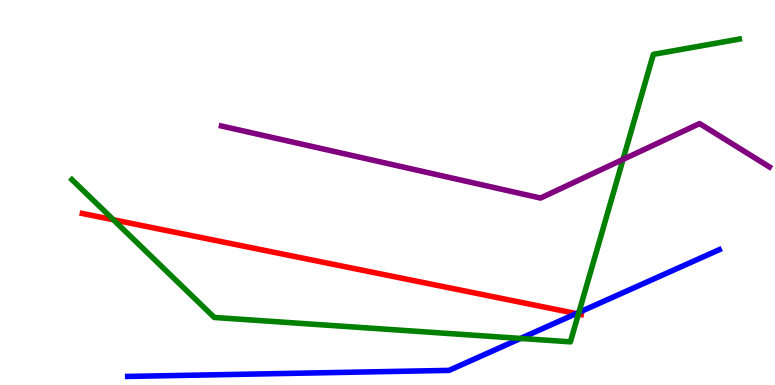[{'lines': ['blue', 'red'], 'intersections': [{'x': 7.44, 'y': 1.86}]}, {'lines': ['green', 'red'], 'intersections': [{'x': 1.46, 'y': 4.29}, {'x': 7.46, 'y': 1.84}]}, {'lines': ['purple', 'red'], 'intersections': []}, {'lines': ['blue', 'green'], 'intersections': [{'x': 6.72, 'y': 1.21}, {'x': 7.47, 'y': 1.89}]}, {'lines': ['blue', 'purple'], 'intersections': []}, {'lines': ['green', 'purple'], 'intersections': [{'x': 8.04, 'y': 5.86}]}]